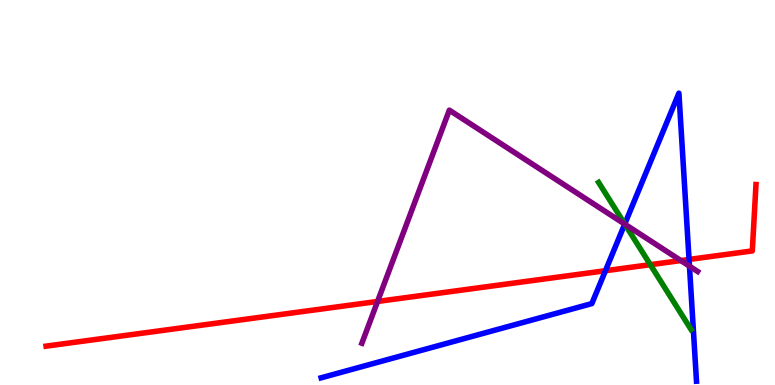[{'lines': ['blue', 'red'], 'intersections': [{'x': 7.81, 'y': 2.97}, {'x': 8.89, 'y': 3.26}]}, {'lines': ['green', 'red'], 'intersections': [{'x': 8.39, 'y': 3.13}]}, {'lines': ['purple', 'red'], 'intersections': [{'x': 4.87, 'y': 2.17}, {'x': 8.78, 'y': 3.23}]}, {'lines': ['blue', 'green'], 'intersections': [{'x': 8.06, 'y': 4.18}]}, {'lines': ['blue', 'purple'], 'intersections': [{'x': 8.06, 'y': 4.18}, {'x': 8.9, 'y': 3.09}]}, {'lines': ['green', 'purple'], 'intersections': [{'x': 8.06, 'y': 4.18}]}]